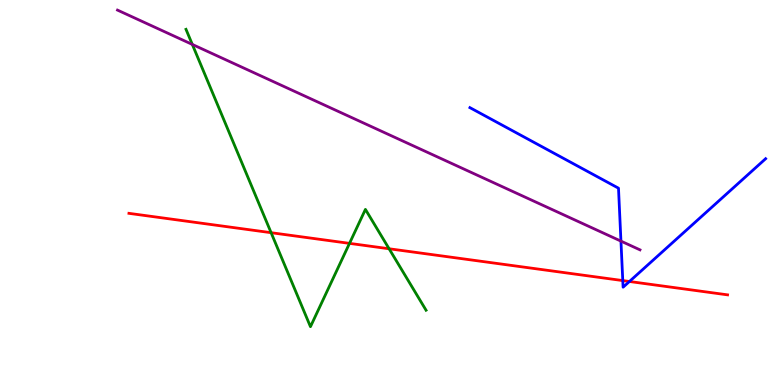[{'lines': ['blue', 'red'], 'intersections': [{'x': 8.04, 'y': 2.71}, {'x': 8.12, 'y': 2.69}]}, {'lines': ['green', 'red'], 'intersections': [{'x': 3.5, 'y': 3.96}, {'x': 4.51, 'y': 3.68}, {'x': 5.02, 'y': 3.54}]}, {'lines': ['purple', 'red'], 'intersections': []}, {'lines': ['blue', 'green'], 'intersections': []}, {'lines': ['blue', 'purple'], 'intersections': [{'x': 8.01, 'y': 3.74}]}, {'lines': ['green', 'purple'], 'intersections': [{'x': 2.48, 'y': 8.85}]}]